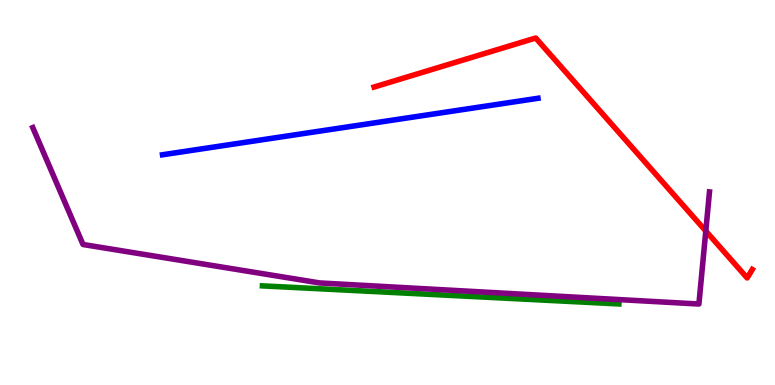[{'lines': ['blue', 'red'], 'intersections': []}, {'lines': ['green', 'red'], 'intersections': []}, {'lines': ['purple', 'red'], 'intersections': [{'x': 9.11, 'y': 4.0}]}, {'lines': ['blue', 'green'], 'intersections': []}, {'lines': ['blue', 'purple'], 'intersections': []}, {'lines': ['green', 'purple'], 'intersections': []}]